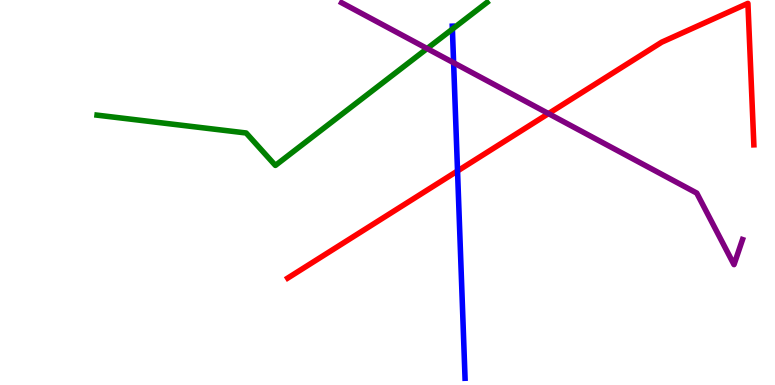[{'lines': ['blue', 'red'], 'intersections': [{'x': 5.9, 'y': 5.56}]}, {'lines': ['green', 'red'], 'intersections': []}, {'lines': ['purple', 'red'], 'intersections': [{'x': 7.08, 'y': 7.05}]}, {'lines': ['blue', 'green'], 'intersections': [{'x': 5.84, 'y': 9.24}]}, {'lines': ['blue', 'purple'], 'intersections': [{'x': 5.85, 'y': 8.37}]}, {'lines': ['green', 'purple'], 'intersections': [{'x': 5.51, 'y': 8.74}]}]